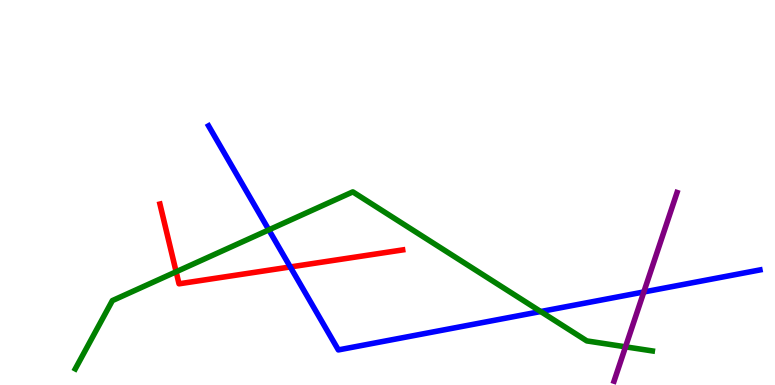[{'lines': ['blue', 'red'], 'intersections': [{'x': 3.75, 'y': 3.07}]}, {'lines': ['green', 'red'], 'intersections': [{'x': 2.27, 'y': 2.94}]}, {'lines': ['purple', 'red'], 'intersections': []}, {'lines': ['blue', 'green'], 'intersections': [{'x': 3.47, 'y': 4.03}, {'x': 6.98, 'y': 1.91}]}, {'lines': ['blue', 'purple'], 'intersections': [{'x': 8.31, 'y': 2.42}]}, {'lines': ['green', 'purple'], 'intersections': [{'x': 8.07, 'y': 0.991}]}]